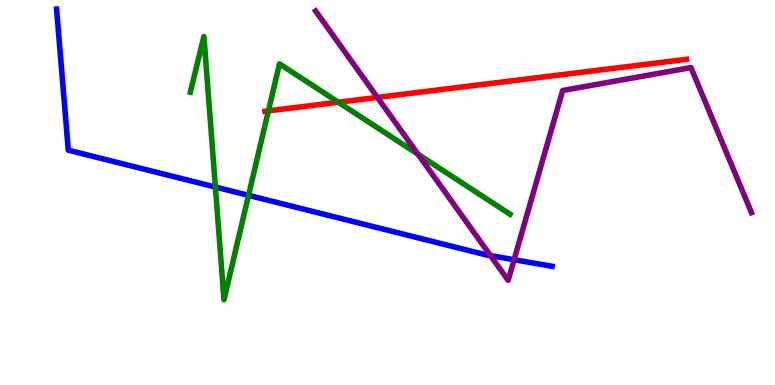[{'lines': ['blue', 'red'], 'intersections': []}, {'lines': ['green', 'red'], 'intersections': [{'x': 3.46, 'y': 7.12}, {'x': 4.37, 'y': 7.34}]}, {'lines': ['purple', 'red'], 'intersections': [{'x': 4.87, 'y': 7.47}]}, {'lines': ['blue', 'green'], 'intersections': [{'x': 2.78, 'y': 5.14}, {'x': 3.21, 'y': 4.93}]}, {'lines': ['blue', 'purple'], 'intersections': [{'x': 6.33, 'y': 3.36}, {'x': 6.63, 'y': 3.25}]}, {'lines': ['green', 'purple'], 'intersections': [{'x': 5.39, 'y': 6.0}]}]